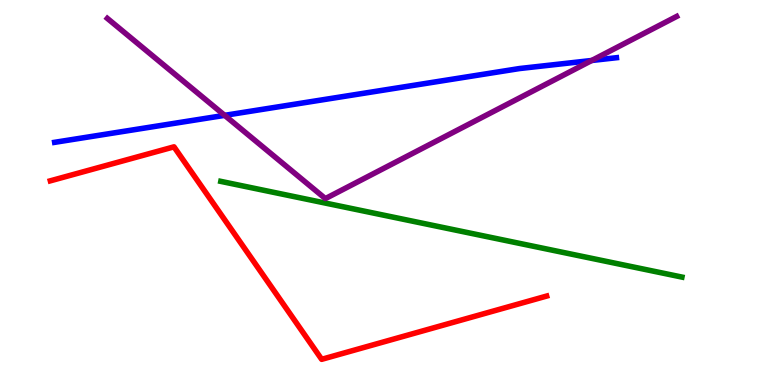[{'lines': ['blue', 'red'], 'intersections': []}, {'lines': ['green', 'red'], 'intersections': []}, {'lines': ['purple', 'red'], 'intersections': []}, {'lines': ['blue', 'green'], 'intersections': []}, {'lines': ['blue', 'purple'], 'intersections': [{'x': 2.9, 'y': 7.0}, {'x': 7.64, 'y': 8.43}]}, {'lines': ['green', 'purple'], 'intersections': []}]